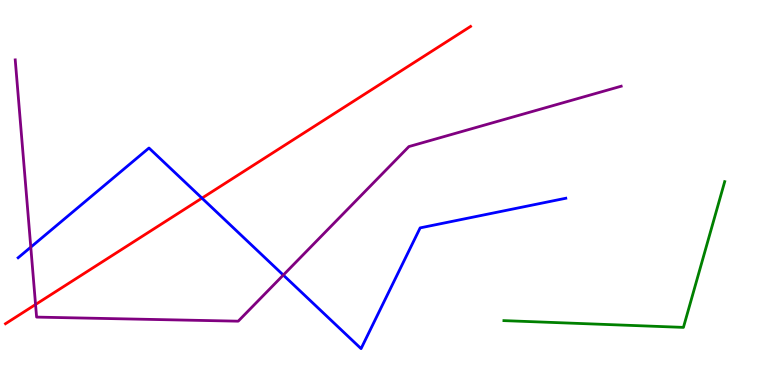[{'lines': ['blue', 'red'], 'intersections': [{'x': 2.61, 'y': 4.85}]}, {'lines': ['green', 'red'], 'intersections': []}, {'lines': ['purple', 'red'], 'intersections': [{'x': 0.459, 'y': 2.09}]}, {'lines': ['blue', 'green'], 'intersections': []}, {'lines': ['blue', 'purple'], 'intersections': [{'x': 0.397, 'y': 3.58}, {'x': 3.66, 'y': 2.86}]}, {'lines': ['green', 'purple'], 'intersections': []}]